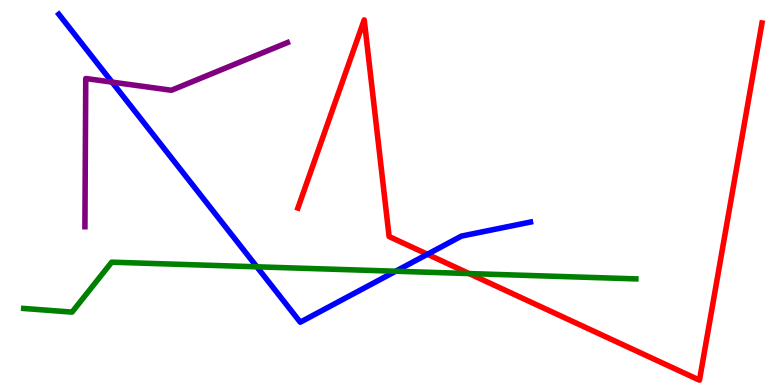[{'lines': ['blue', 'red'], 'intersections': [{'x': 5.52, 'y': 3.4}]}, {'lines': ['green', 'red'], 'intersections': [{'x': 6.05, 'y': 2.89}]}, {'lines': ['purple', 'red'], 'intersections': []}, {'lines': ['blue', 'green'], 'intersections': [{'x': 3.31, 'y': 3.07}, {'x': 5.11, 'y': 2.96}]}, {'lines': ['blue', 'purple'], 'intersections': [{'x': 1.45, 'y': 7.87}]}, {'lines': ['green', 'purple'], 'intersections': []}]